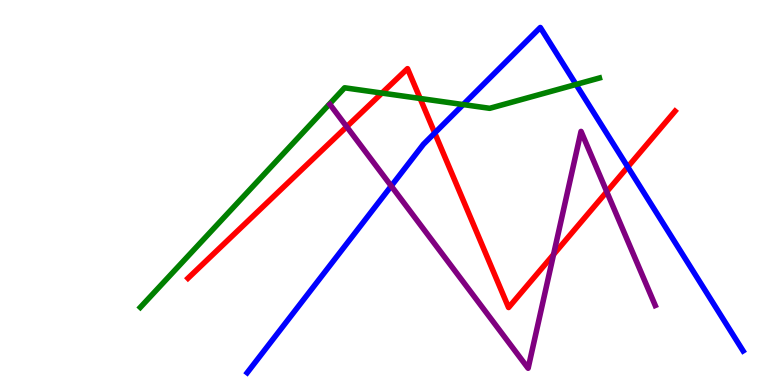[{'lines': ['blue', 'red'], 'intersections': [{'x': 5.61, 'y': 6.55}, {'x': 8.1, 'y': 5.66}]}, {'lines': ['green', 'red'], 'intersections': [{'x': 4.93, 'y': 7.58}, {'x': 5.42, 'y': 7.44}]}, {'lines': ['purple', 'red'], 'intersections': [{'x': 4.47, 'y': 6.71}, {'x': 7.14, 'y': 3.39}, {'x': 7.83, 'y': 5.02}]}, {'lines': ['blue', 'green'], 'intersections': [{'x': 5.98, 'y': 7.28}, {'x': 7.43, 'y': 7.81}]}, {'lines': ['blue', 'purple'], 'intersections': [{'x': 5.05, 'y': 5.17}]}, {'lines': ['green', 'purple'], 'intersections': []}]